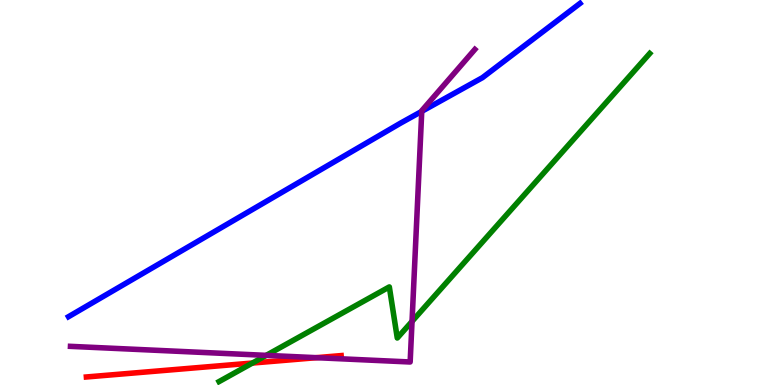[{'lines': ['blue', 'red'], 'intersections': []}, {'lines': ['green', 'red'], 'intersections': [{'x': 3.26, 'y': 0.57}]}, {'lines': ['purple', 'red'], 'intersections': [{'x': 4.08, 'y': 0.71}]}, {'lines': ['blue', 'green'], 'intersections': []}, {'lines': ['blue', 'purple'], 'intersections': [{'x': 5.44, 'y': 7.11}]}, {'lines': ['green', 'purple'], 'intersections': [{'x': 3.44, 'y': 0.77}, {'x': 5.32, 'y': 1.65}]}]